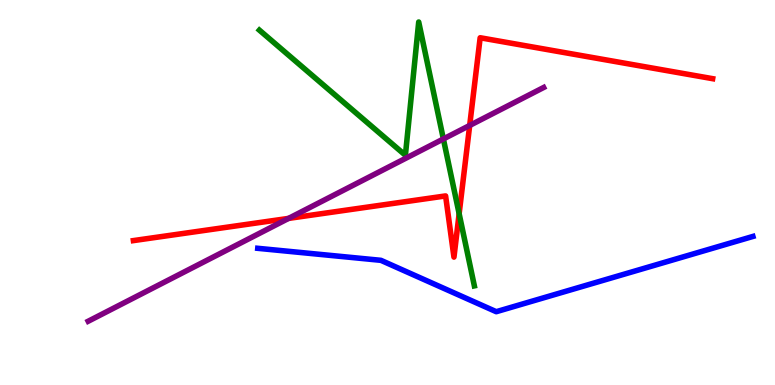[{'lines': ['blue', 'red'], 'intersections': []}, {'lines': ['green', 'red'], 'intersections': [{'x': 5.92, 'y': 4.45}]}, {'lines': ['purple', 'red'], 'intersections': [{'x': 3.72, 'y': 4.33}, {'x': 6.06, 'y': 6.74}]}, {'lines': ['blue', 'green'], 'intersections': []}, {'lines': ['blue', 'purple'], 'intersections': []}, {'lines': ['green', 'purple'], 'intersections': [{'x': 5.72, 'y': 6.39}]}]